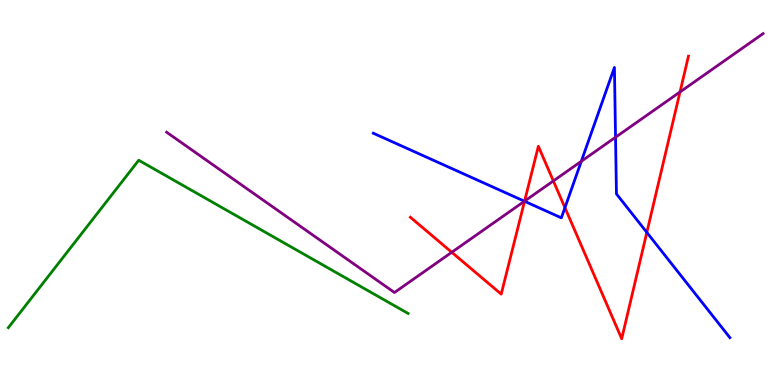[{'lines': ['blue', 'red'], 'intersections': [{'x': 6.77, 'y': 4.77}, {'x': 7.29, 'y': 4.61}, {'x': 8.35, 'y': 3.96}]}, {'lines': ['green', 'red'], 'intersections': []}, {'lines': ['purple', 'red'], 'intersections': [{'x': 5.83, 'y': 3.45}, {'x': 6.77, 'y': 4.78}, {'x': 7.14, 'y': 5.3}, {'x': 8.77, 'y': 7.61}]}, {'lines': ['blue', 'green'], 'intersections': []}, {'lines': ['blue', 'purple'], 'intersections': [{'x': 6.77, 'y': 4.77}, {'x': 7.5, 'y': 5.81}, {'x': 7.94, 'y': 6.44}]}, {'lines': ['green', 'purple'], 'intersections': []}]